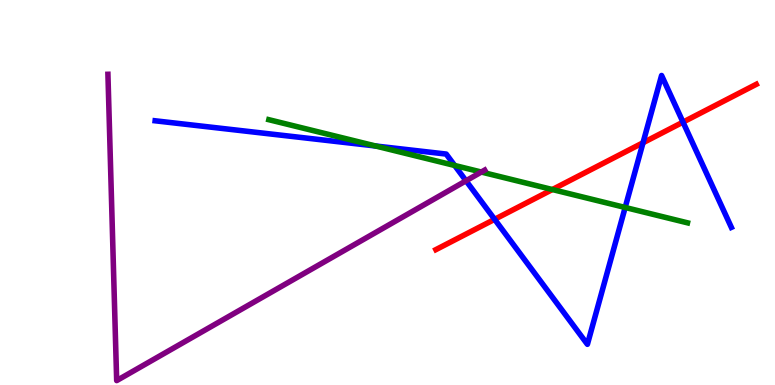[{'lines': ['blue', 'red'], 'intersections': [{'x': 6.38, 'y': 4.3}, {'x': 8.3, 'y': 6.29}, {'x': 8.81, 'y': 6.83}]}, {'lines': ['green', 'red'], 'intersections': [{'x': 7.13, 'y': 5.08}]}, {'lines': ['purple', 'red'], 'intersections': []}, {'lines': ['blue', 'green'], 'intersections': [{'x': 4.85, 'y': 6.21}, {'x': 5.87, 'y': 5.7}, {'x': 8.07, 'y': 4.61}]}, {'lines': ['blue', 'purple'], 'intersections': [{'x': 6.01, 'y': 5.3}]}, {'lines': ['green', 'purple'], 'intersections': [{'x': 6.21, 'y': 5.53}]}]